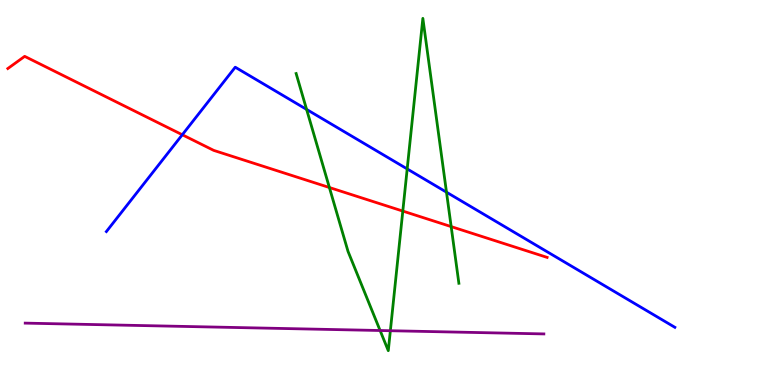[{'lines': ['blue', 'red'], 'intersections': [{'x': 2.35, 'y': 6.5}]}, {'lines': ['green', 'red'], 'intersections': [{'x': 4.25, 'y': 5.13}, {'x': 5.2, 'y': 4.52}, {'x': 5.82, 'y': 4.11}]}, {'lines': ['purple', 'red'], 'intersections': []}, {'lines': ['blue', 'green'], 'intersections': [{'x': 3.96, 'y': 7.16}, {'x': 5.25, 'y': 5.61}, {'x': 5.76, 'y': 5.01}]}, {'lines': ['blue', 'purple'], 'intersections': []}, {'lines': ['green', 'purple'], 'intersections': [{'x': 4.9, 'y': 1.42}, {'x': 5.04, 'y': 1.41}]}]